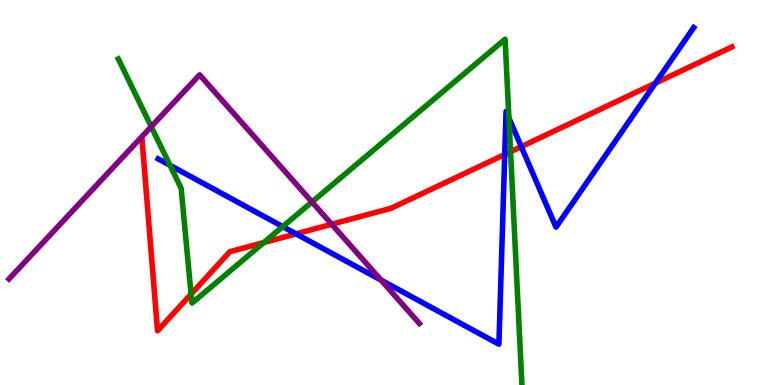[{'lines': ['blue', 'red'], 'intersections': [{'x': 3.82, 'y': 3.93}, {'x': 6.51, 'y': 5.99}, {'x': 6.73, 'y': 6.19}, {'x': 8.46, 'y': 7.84}]}, {'lines': ['green', 'red'], 'intersections': [{'x': 2.47, 'y': 2.36}, {'x': 3.4, 'y': 3.7}, {'x': 6.59, 'y': 6.06}]}, {'lines': ['purple', 'red'], 'intersections': [{'x': 4.28, 'y': 4.18}]}, {'lines': ['blue', 'green'], 'intersections': [{'x': 2.19, 'y': 5.71}, {'x': 3.65, 'y': 4.11}, {'x': 6.57, 'y': 6.94}]}, {'lines': ['blue', 'purple'], 'intersections': [{'x': 4.92, 'y': 2.72}]}, {'lines': ['green', 'purple'], 'intersections': [{'x': 1.95, 'y': 6.71}, {'x': 4.03, 'y': 4.75}]}]